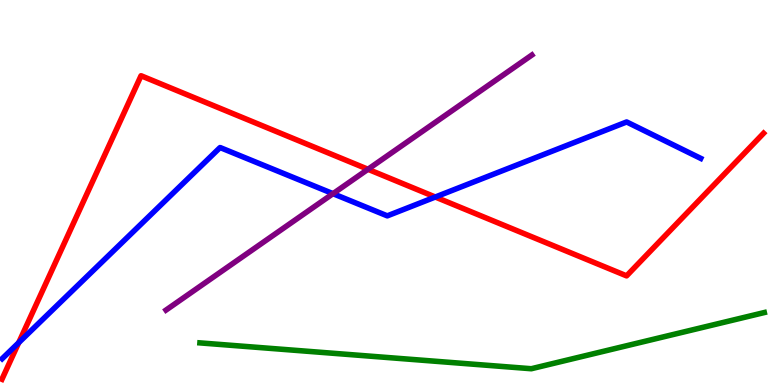[{'lines': ['blue', 'red'], 'intersections': [{'x': 0.242, 'y': 1.1}, {'x': 5.62, 'y': 4.88}]}, {'lines': ['green', 'red'], 'intersections': []}, {'lines': ['purple', 'red'], 'intersections': [{'x': 4.75, 'y': 5.6}]}, {'lines': ['blue', 'green'], 'intersections': []}, {'lines': ['blue', 'purple'], 'intersections': [{'x': 4.3, 'y': 4.97}]}, {'lines': ['green', 'purple'], 'intersections': []}]